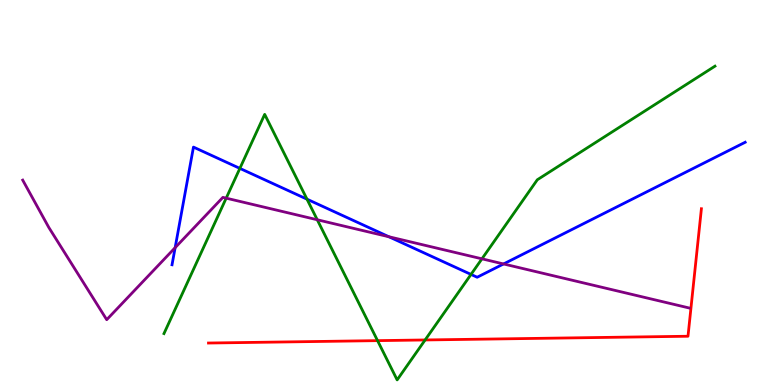[{'lines': ['blue', 'red'], 'intersections': []}, {'lines': ['green', 'red'], 'intersections': [{'x': 4.87, 'y': 1.15}, {'x': 5.49, 'y': 1.17}]}, {'lines': ['purple', 'red'], 'intersections': []}, {'lines': ['blue', 'green'], 'intersections': [{'x': 3.1, 'y': 5.63}, {'x': 3.96, 'y': 4.83}, {'x': 6.08, 'y': 2.87}]}, {'lines': ['blue', 'purple'], 'intersections': [{'x': 2.26, 'y': 3.57}, {'x': 5.02, 'y': 3.85}, {'x': 6.5, 'y': 3.14}]}, {'lines': ['green', 'purple'], 'intersections': [{'x': 2.92, 'y': 4.85}, {'x': 4.09, 'y': 4.29}, {'x': 6.22, 'y': 3.28}]}]